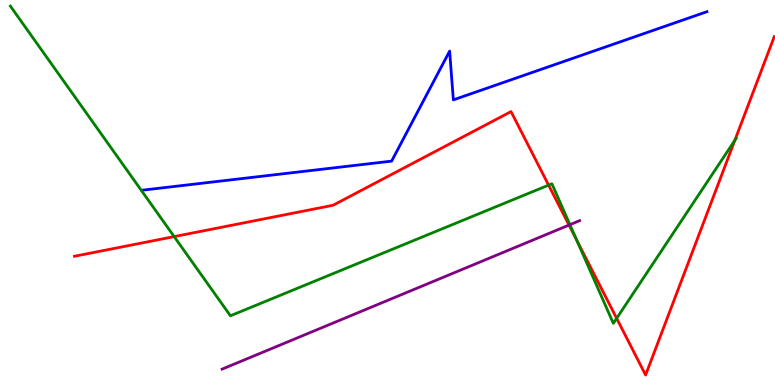[{'lines': ['blue', 'red'], 'intersections': []}, {'lines': ['green', 'red'], 'intersections': [{'x': 2.25, 'y': 3.85}, {'x': 7.08, 'y': 5.19}, {'x': 7.44, 'y': 3.76}, {'x': 7.96, 'y': 1.73}, {'x': 9.48, 'y': 6.36}]}, {'lines': ['purple', 'red'], 'intersections': [{'x': 7.34, 'y': 4.15}]}, {'lines': ['blue', 'green'], 'intersections': []}, {'lines': ['blue', 'purple'], 'intersections': []}, {'lines': ['green', 'purple'], 'intersections': [{'x': 7.35, 'y': 4.16}]}]